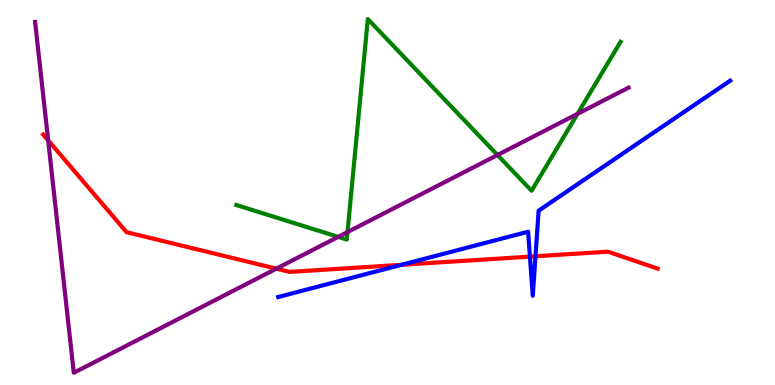[{'lines': ['blue', 'red'], 'intersections': [{'x': 5.18, 'y': 3.12}, {'x': 6.84, 'y': 3.33}, {'x': 6.91, 'y': 3.34}]}, {'lines': ['green', 'red'], 'intersections': []}, {'lines': ['purple', 'red'], 'intersections': [{'x': 0.621, 'y': 6.35}, {'x': 3.57, 'y': 3.02}]}, {'lines': ['blue', 'green'], 'intersections': []}, {'lines': ['blue', 'purple'], 'intersections': []}, {'lines': ['green', 'purple'], 'intersections': [{'x': 4.36, 'y': 3.85}, {'x': 4.48, 'y': 3.97}, {'x': 6.42, 'y': 5.97}, {'x': 7.45, 'y': 7.04}]}]